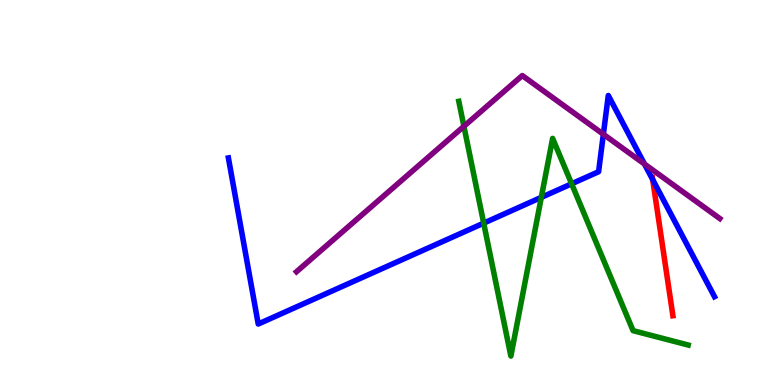[{'lines': ['blue', 'red'], 'intersections': [{'x': 8.42, 'y': 5.34}]}, {'lines': ['green', 'red'], 'intersections': []}, {'lines': ['purple', 'red'], 'intersections': []}, {'lines': ['blue', 'green'], 'intersections': [{'x': 6.24, 'y': 4.2}, {'x': 6.98, 'y': 4.87}, {'x': 7.38, 'y': 5.23}]}, {'lines': ['blue', 'purple'], 'intersections': [{'x': 7.79, 'y': 6.51}, {'x': 8.32, 'y': 5.74}]}, {'lines': ['green', 'purple'], 'intersections': [{'x': 5.99, 'y': 6.72}]}]